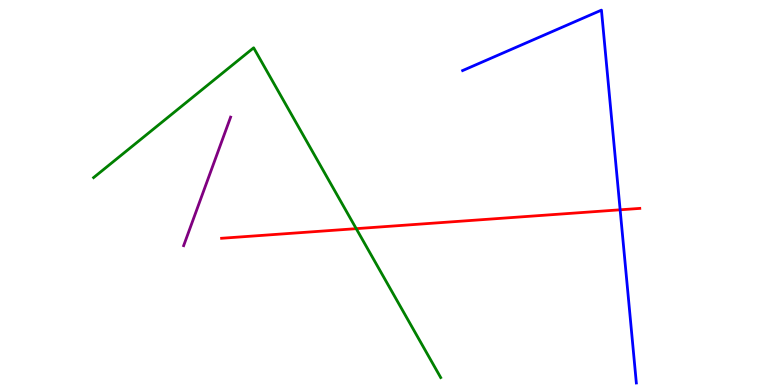[{'lines': ['blue', 'red'], 'intersections': [{'x': 8.0, 'y': 4.55}]}, {'lines': ['green', 'red'], 'intersections': [{'x': 4.6, 'y': 4.06}]}, {'lines': ['purple', 'red'], 'intersections': []}, {'lines': ['blue', 'green'], 'intersections': []}, {'lines': ['blue', 'purple'], 'intersections': []}, {'lines': ['green', 'purple'], 'intersections': []}]